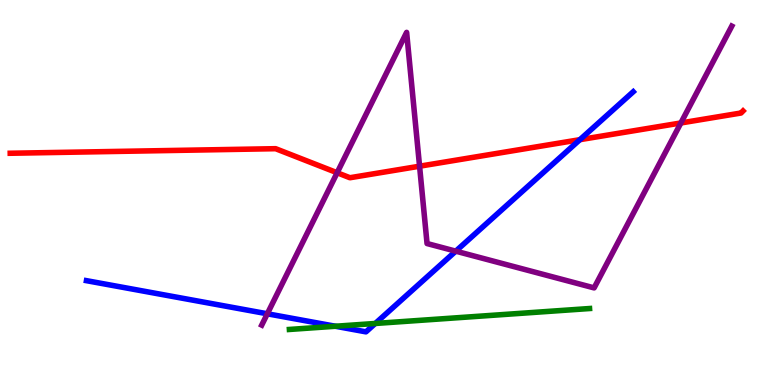[{'lines': ['blue', 'red'], 'intersections': [{'x': 7.48, 'y': 6.37}]}, {'lines': ['green', 'red'], 'intersections': []}, {'lines': ['purple', 'red'], 'intersections': [{'x': 4.35, 'y': 5.51}, {'x': 5.41, 'y': 5.68}, {'x': 8.79, 'y': 6.81}]}, {'lines': ['blue', 'green'], 'intersections': [{'x': 4.33, 'y': 1.53}, {'x': 4.84, 'y': 1.6}]}, {'lines': ['blue', 'purple'], 'intersections': [{'x': 3.45, 'y': 1.85}, {'x': 5.88, 'y': 3.48}]}, {'lines': ['green', 'purple'], 'intersections': []}]